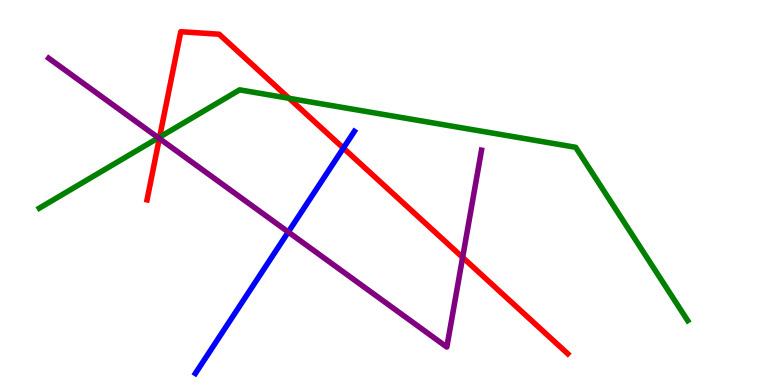[{'lines': ['blue', 'red'], 'intersections': [{'x': 4.43, 'y': 6.15}]}, {'lines': ['green', 'red'], 'intersections': [{'x': 2.06, 'y': 6.44}, {'x': 3.73, 'y': 7.45}]}, {'lines': ['purple', 'red'], 'intersections': [{'x': 2.06, 'y': 6.4}, {'x': 5.97, 'y': 3.31}]}, {'lines': ['blue', 'green'], 'intersections': []}, {'lines': ['blue', 'purple'], 'intersections': [{'x': 3.72, 'y': 3.97}]}, {'lines': ['green', 'purple'], 'intersections': [{'x': 2.04, 'y': 6.42}]}]